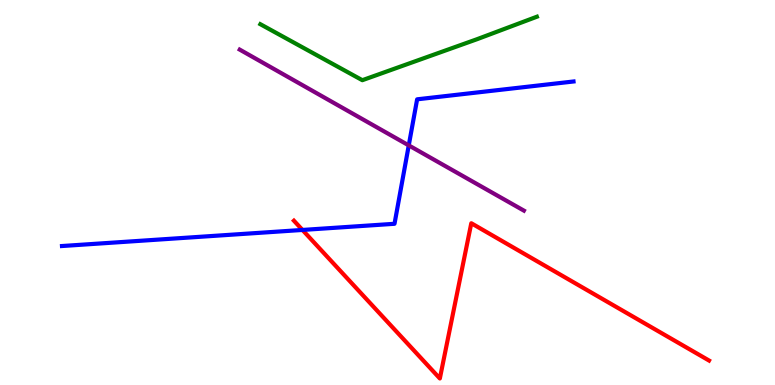[{'lines': ['blue', 'red'], 'intersections': [{'x': 3.9, 'y': 4.03}]}, {'lines': ['green', 'red'], 'intersections': []}, {'lines': ['purple', 'red'], 'intersections': []}, {'lines': ['blue', 'green'], 'intersections': []}, {'lines': ['blue', 'purple'], 'intersections': [{'x': 5.27, 'y': 6.22}]}, {'lines': ['green', 'purple'], 'intersections': []}]